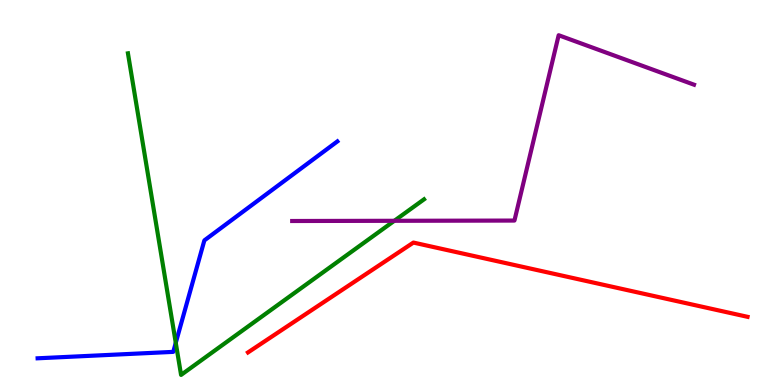[{'lines': ['blue', 'red'], 'intersections': []}, {'lines': ['green', 'red'], 'intersections': []}, {'lines': ['purple', 'red'], 'intersections': []}, {'lines': ['blue', 'green'], 'intersections': [{'x': 2.27, 'y': 1.1}]}, {'lines': ['blue', 'purple'], 'intersections': []}, {'lines': ['green', 'purple'], 'intersections': [{'x': 5.09, 'y': 4.26}]}]